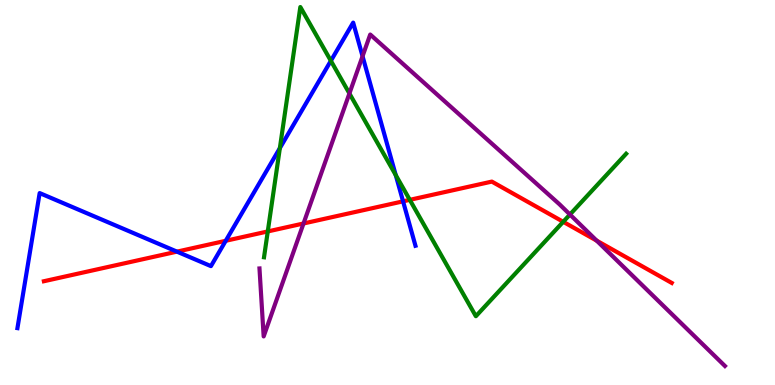[{'lines': ['blue', 'red'], 'intersections': [{'x': 2.28, 'y': 3.46}, {'x': 2.91, 'y': 3.75}, {'x': 5.2, 'y': 4.77}]}, {'lines': ['green', 'red'], 'intersections': [{'x': 3.46, 'y': 3.99}, {'x': 5.29, 'y': 4.81}, {'x': 7.27, 'y': 4.24}]}, {'lines': ['purple', 'red'], 'intersections': [{'x': 3.92, 'y': 4.2}, {'x': 7.7, 'y': 3.75}]}, {'lines': ['blue', 'green'], 'intersections': [{'x': 3.61, 'y': 6.15}, {'x': 4.27, 'y': 8.42}, {'x': 5.11, 'y': 5.45}]}, {'lines': ['blue', 'purple'], 'intersections': [{'x': 4.68, 'y': 8.54}]}, {'lines': ['green', 'purple'], 'intersections': [{'x': 4.51, 'y': 7.57}, {'x': 7.35, 'y': 4.43}]}]